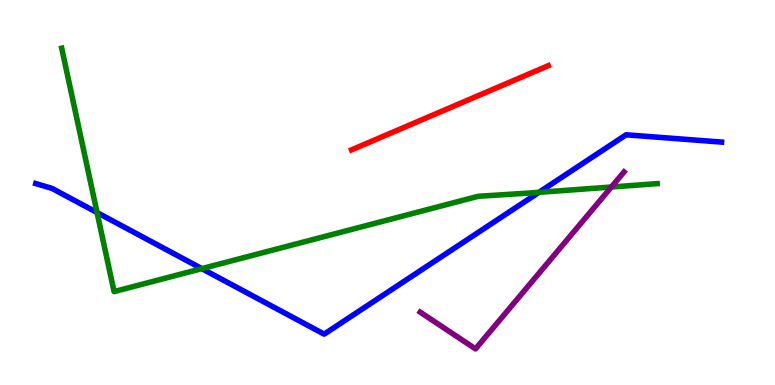[{'lines': ['blue', 'red'], 'intersections': []}, {'lines': ['green', 'red'], 'intersections': []}, {'lines': ['purple', 'red'], 'intersections': []}, {'lines': ['blue', 'green'], 'intersections': [{'x': 1.25, 'y': 4.48}, {'x': 2.6, 'y': 3.02}, {'x': 6.95, 'y': 5.0}]}, {'lines': ['blue', 'purple'], 'intersections': []}, {'lines': ['green', 'purple'], 'intersections': [{'x': 7.89, 'y': 5.14}]}]